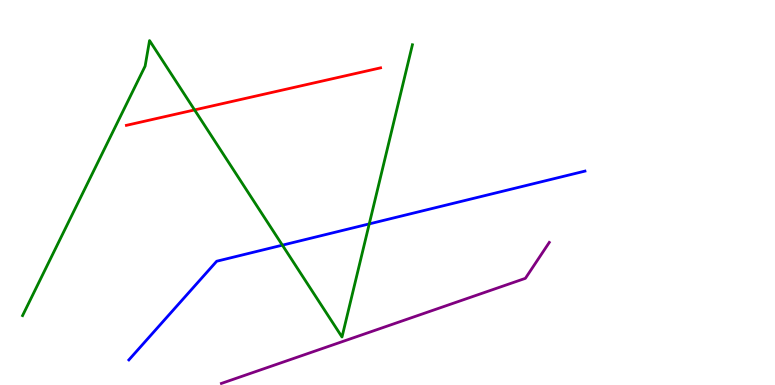[{'lines': ['blue', 'red'], 'intersections': []}, {'lines': ['green', 'red'], 'intersections': [{'x': 2.51, 'y': 7.14}]}, {'lines': ['purple', 'red'], 'intersections': []}, {'lines': ['blue', 'green'], 'intersections': [{'x': 3.64, 'y': 3.63}, {'x': 4.76, 'y': 4.18}]}, {'lines': ['blue', 'purple'], 'intersections': []}, {'lines': ['green', 'purple'], 'intersections': []}]